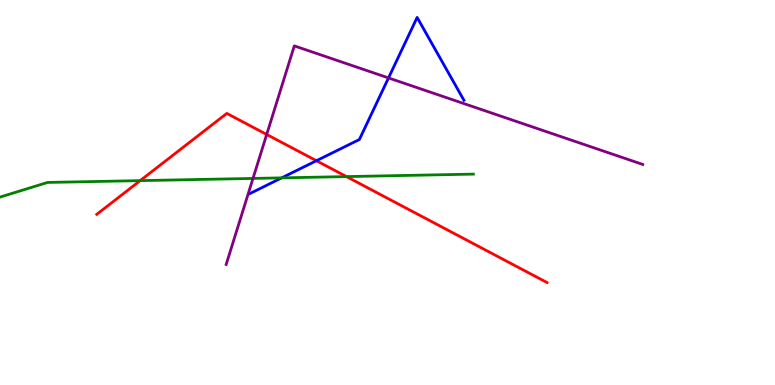[{'lines': ['blue', 'red'], 'intersections': [{'x': 4.08, 'y': 5.83}]}, {'lines': ['green', 'red'], 'intersections': [{'x': 1.81, 'y': 5.31}, {'x': 4.47, 'y': 5.41}]}, {'lines': ['purple', 'red'], 'intersections': [{'x': 3.44, 'y': 6.51}]}, {'lines': ['blue', 'green'], 'intersections': [{'x': 3.63, 'y': 5.38}]}, {'lines': ['blue', 'purple'], 'intersections': [{'x': 5.01, 'y': 7.98}]}, {'lines': ['green', 'purple'], 'intersections': [{'x': 3.26, 'y': 5.37}]}]